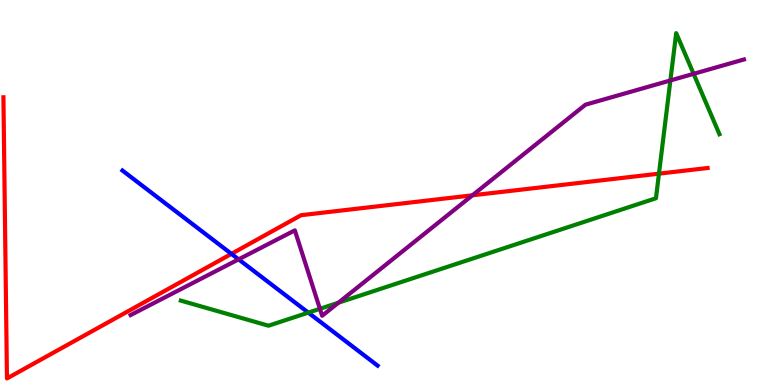[{'lines': ['blue', 'red'], 'intersections': [{'x': 2.99, 'y': 3.41}]}, {'lines': ['green', 'red'], 'intersections': [{'x': 8.5, 'y': 5.49}]}, {'lines': ['purple', 'red'], 'intersections': [{'x': 6.1, 'y': 4.93}]}, {'lines': ['blue', 'green'], 'intersections': [{'x': 3.98, 'y': 1.88}]}, {'lines': ['blue', 'purple'], 'intersections': [{'x': 3.08, 'y': 3.26}]}, {'lines': ['green', 'purple'], 'intersections': [{'x': 4.13, 'y': 1.98}, {'x': 4.37, 'y': 2.14}, {'x': 8.65, 'y': 7.91}, {'x': 8.95, 'y': 8.08}]}]